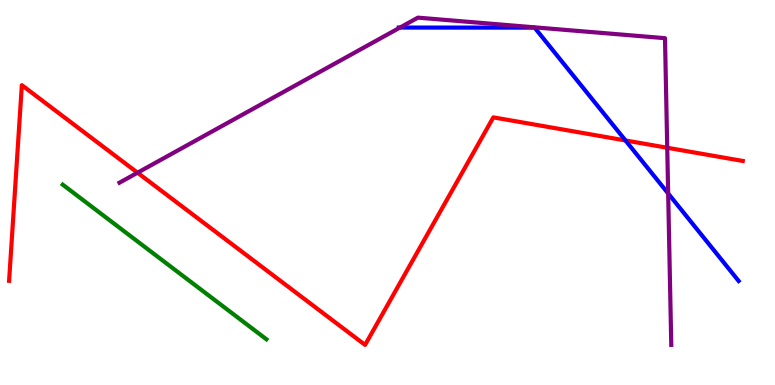[{'lines': ['blue', 'red'], 'intersections': [{'x': 8.07, 'y': 6.35}]}, {'lines': ['green', 'red'], 'intersections': []}, {'lines': ['purple', 'red'], 'intersections': [{'x': 1.77, 'y': 5.51}, {'x': 8.61, 'y': 6.16}]}, {'lines': ['blue', 'green'], 'intersections': []}, {'lines': ['blue', 'purple'], 'intersections': [{'x': 5.16, 'y': 9.28}, {'x': 8.62, 'y': 4.97}]}, {'lines': ['green', 'purple'], 'intersections': []}]